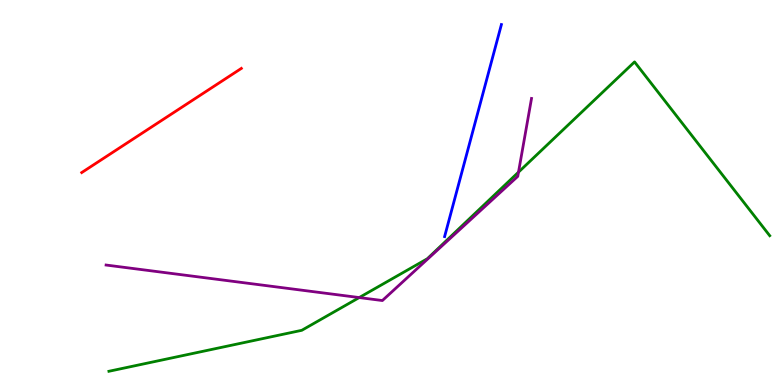[{'lines': ['blue', 'red'], 'intersections': []}, {'lines': ['green', 'red'], 'intersections': []}, {'lines': ['purple', 'red'], 'intersections': []}, {'lines': ['blue', 'green'], 'intersections': []}, {'lines': ['blue', 'purple'], 'intersections': []}, {'lines': ['green', 'purple'], 'intersections': [{'x': 4.64, 'y': 2.27}, {'x': 6.69, 'y': 5.53}]}]